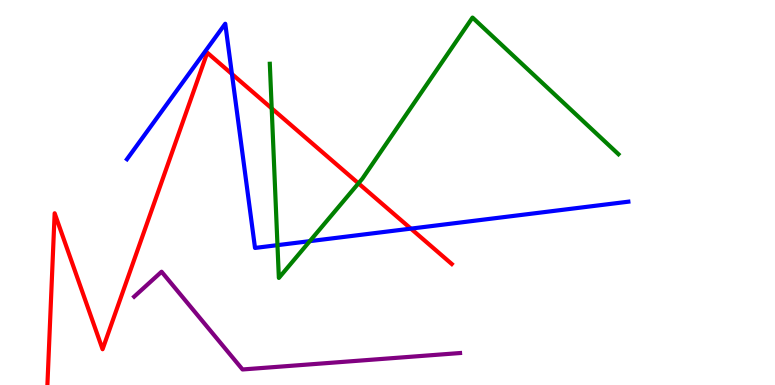[{'lines': ['blue', 'red'], 'intersections': [{'x': 2.99, 'y': 8.08}, {'x': 5.3, 'y': 4.06}]}, {'lines': ['green', 'red'], 'intersections': [{'x': 3.51, 'y': 7.19}, {'x': 4.63, 'y': 5.24}]}, {'lines': ['purple', 'red'], 'intersections': []}, {'lines': ['blue', 'green'], 'intersections': [{'x': 3.58, 'y': 3.63}, {'x': 4.0, 'y': 3.74}]}, {'lines': ['blue', 'purple'], 'intersections': []}, {'lines': ['green', 'purple'], 'intersections': []}]